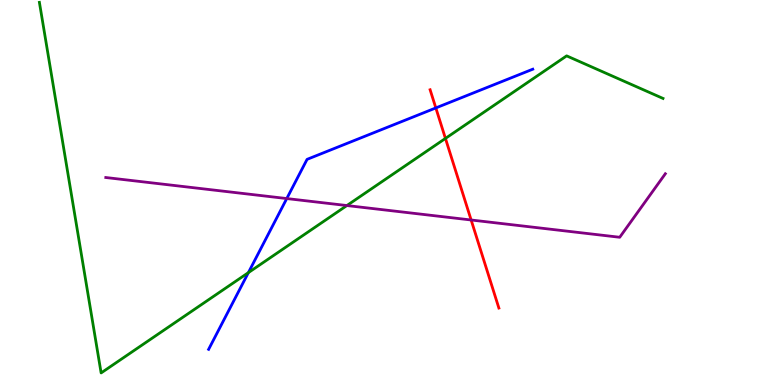[{'lines': ['blue', 'red'], 'intersections': [{'x': 5.62, 'y': 7.2}]}, {'lines': ['green', 'red'], 'intersections': [{'x': 5.75, 'y': 6.4}]}, {'lines': ['purple', 'red'], 'intersections': [{'x': 6.08, 'y': 4.29}]}, {'lines': ['blue', 'green'], 'intersections': [{'x': 3.2, 'y': 2.92}]}, {'lines': ['blue', 'purple'], 'intersections': [{'x': 3.7, 'y': 4.84}]}, {'lines': ['green', 'purple'], 'intersections': [{'x': 4.48, 'y': 4.66}]}]